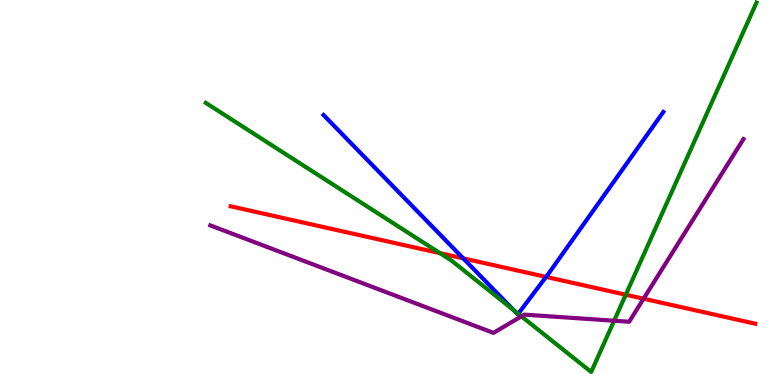[{'lines': ['blue', 'red'], 'intersections': [{'x': 5.98, 'y': 3.29}, {'x': 7.05, 'y': 2.81}]}, {'lines': ['green', 'red'], 'intersections': [{'x': 5.68, 'y': 3.43}, {'x': 8.07, 'y': 2.34}]}, {'lines': ['purple', 'red'], 'intersections': [{'x': 8.3, 'y': 2.24}]}, {'lines': ['blue', 'green'], 'intersections': [{'x': 6.63, 'y': 1.94}, {'x': 6.69, 'y': 1.85}]}, {'lines': ['blue', 'purple'], 'intersections': []}, {'lines': ['green', 'purple'], 'intersections': [{'x': 6.73, 'y': 1.78}, {'x': 7.92, 'y': 1.67}]}]